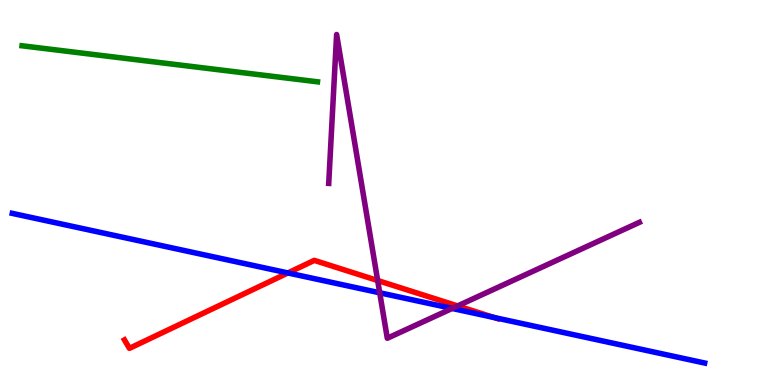[{'lines': ['blue', 'red'], 'intersections': [{'x': 3.71, 'y': 2.91}, {'x': 6.38, 'y': 1.75}]}, {'lines': ['green', 'red'], 'intersections': []}, {'lines': ['purple', 'red'], 'intersections': [{'x': 4.87, 'y': 2.71}, {'x': 5.9, 'y': 2.05}]}, {'lines': ['blue', 'green'], 'intersections': []}, {'lines': ['blue', 'purple'], 'intersections': [{'x': 4.9, 'y': 2.4}, {'x': 5.83, 'y': 1.99}]}, {'lines': ['green', 'purple'], 'intersections': []}]